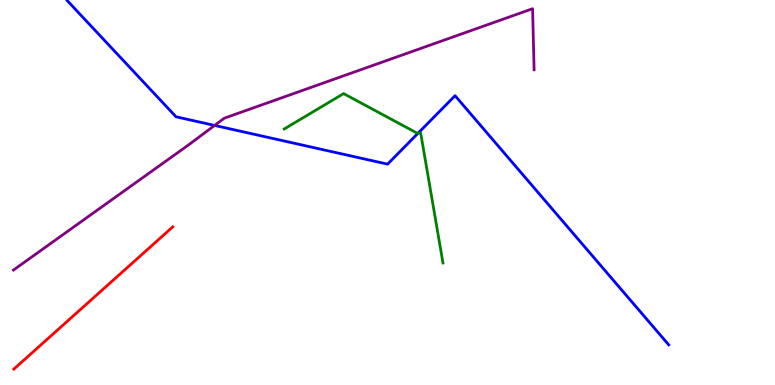[{'lines': ['blue', 'red'], 'intersections': []}, {'lines': ['green', 'red'], 'intersections': []}, {'lines': ['purple', 'red'], 'intersections': []}, {'lines': ['blue', 'green'], 'intersections': [{'x': 5.4, 'y': 6.54}]}, {'lines': ['blue', 'purple'], 'intersections': [{'x': 2.77, 'y': 6.74}]}, {'lines': ['green', 'purple'], 'intersections': []}]